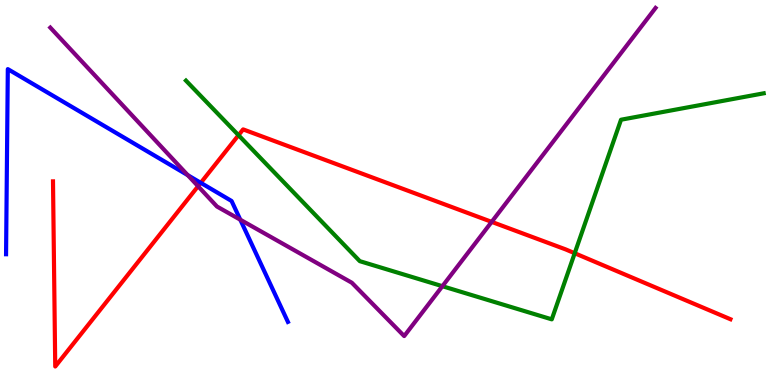[{'lines': ['blue', 'red'], 'intersections': [{'x': 2.59, 'y': 5.25}]}, {'lines': ['green', 'red'], 'intersections': [{'x': 3.08, 'y': 6.49}, {'x': 7.42, 'y': 3.42}]}, {'lines': ['purple', 'red'], 'intersections': [{'x': 2.56, 'y': 5.16}, {'x': 6.34, 'y': 4.24}]}, {'lines': ['blue', 'green'], 'intersections': []}, {'lines': ['blue', 'purple'], 'intersections': [{'x': 2.42, 'y': 5.45}, {'x': 3.1, 'y': 4.29}]}, {'lines': ['green', 'purple'], 'intersections': [{'x': 5.71, 'y': 2.57}]}]